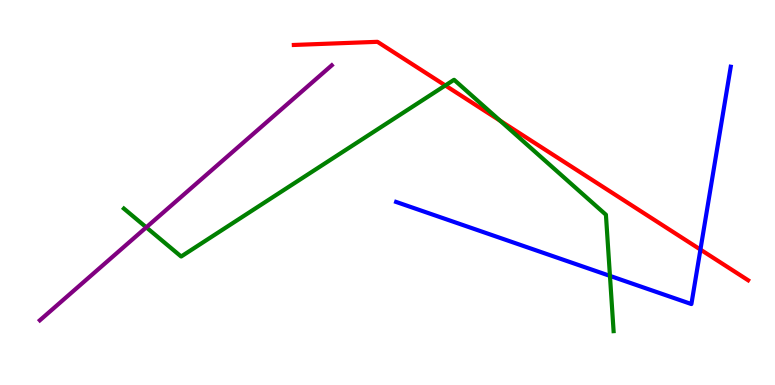[{'lines': ['blue', 'red'], 'intersections': [{'x': 9.04, 'y': 3.52}]}, {'lines': ['green', 'red'], 'intersections': [{'x': 5.75, 'y': 7.78}, {'x': 6.45, 'y': 6.86}]}, {'lines': ['purple', 'red'], 'intersections': []}, {'lines': ['blue', 'green'], 'intersections': [{'x': 7.87, 'y': 2.83}]}, {'lines': ['blue', 'purple'], 'intersections': []}, {'lines': ['green', 'purple'], 'intersections': [{'x': 1.89, 'y': 4.1}]}]